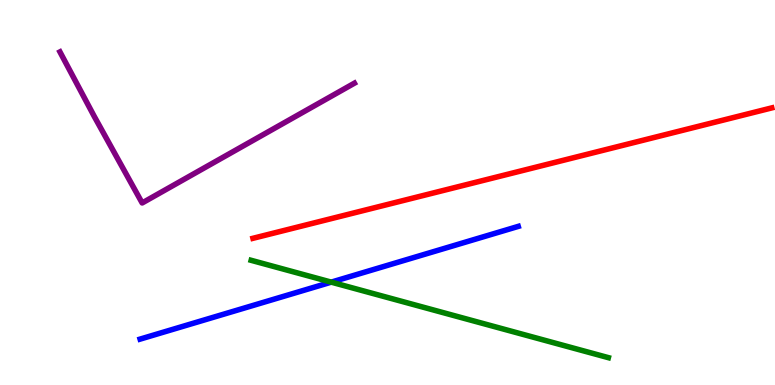[{'lines': ['blue', 'red'], 'intersections': []}, {'lines': ['green', 'red'], 'intersections': []}, {'lines': ['purple', 'red'], 'intersections': []}, {'lines': ['blue', 'green'], 'intersections': [{'x': 4.27, 'y': 2.67}]}, {'lines': ['blue', 'purple'], 'intersections': []}, {'lines': ['green', 'purple'], 'intersections': []}]